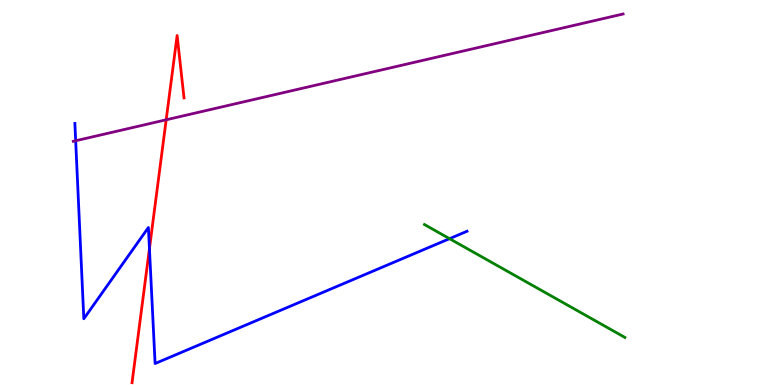[{'lines': ['blue', 'red'], 'intersections': [{'x': 1.93, 'y': 3.54}]}, {'lines': ['green', 'red'], 'intersections': []}, {'lines': ['purple', 'red'], 'intersections': [{'x': 2.14, 'y': 6.89}]}, {'lines': ['blue', 'green'], 'intersections': [{'x': 5.8, 'y': 3.8}]}, {'lines': ['blue', 'purple'], 'intersections': [{'x': 0.976, 'y': 6.34}]}, {'lines': ['green', 'purple'], 'intersections': []}]